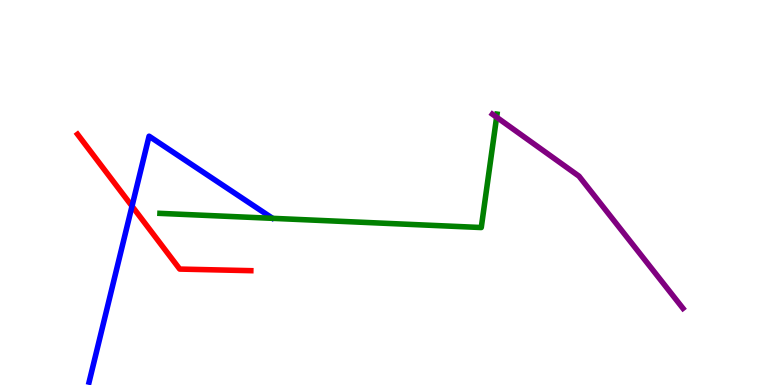[{'lines': ['blue', 'red'], 'intersections': [{'x': 1.7, 'y': 4.65}]}, {'lines': ['green', 'red'], 'intersections': []}, {'lines': ['purple', 'red'], 'intersections': []}, {'lines': ['blue', 'green'], 'intersections': []}, {'lines': ['blue', 'purple'], 'intersections': []}, {'lines': ['green', 'purple'], 'intersections': [{'x': 6.41, 'y': 6.96}]}]